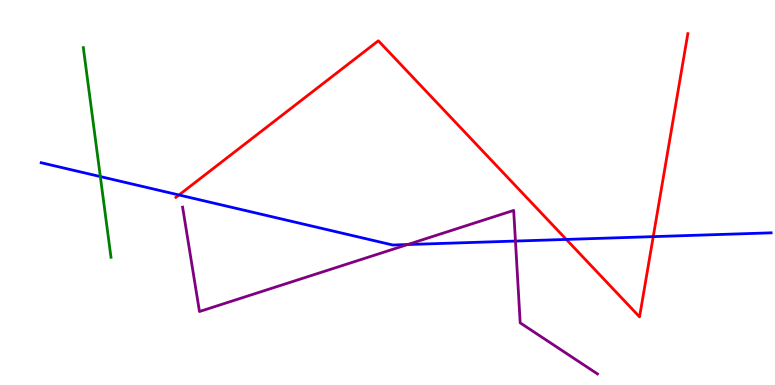[{'lines': ['blue', 'red'], 'intersections': [{'x': 2.31, 'y': 4.94}, {'x': 7.31, 'y': 3.78}, {'x': 8.43, 'y': 3.85}]}, {'lines': ['green', 'red'], 'intersections': []}, {'lines': ['purple', 'red'], 'intersections': []}, {'lines': ['blue', 'green'], 'intersections': [{'x': 1.29, 'y': 5.41}]}, {'lines': ['blue', 'purple'], 'intersections': [{'x': 5.26, 'y': 3.65}, {'x': 6.65, 'y': 3.74}]}, {'lines': ['green', 'purple'], 'intersections': []}]